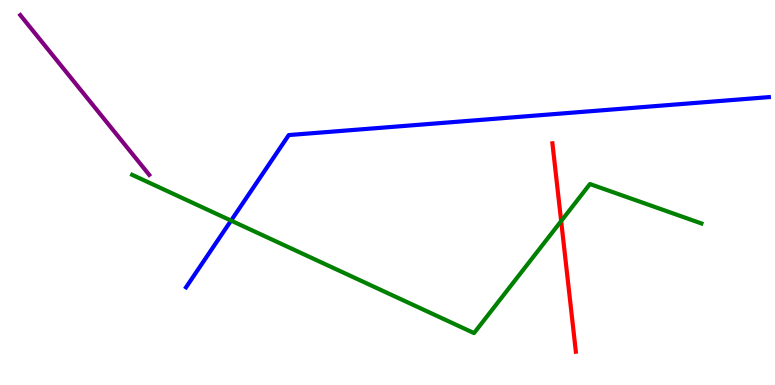[{'lines': ['blue', 'red'], 'intersections': []}, {'lines': ['green', 'red'], 'intersections': [{'x': 7.24, 'y': 4.26}]}, {'lines': ['purple', 'red'], 'intersections': []}, {'lines': ['blue', 'green'], 'intersections': [{'x': 2.98, 'y': 4.27}]}, {'lines': ['blue', 'purple'], 'intersections': []}, {'lines': ['green', 'purple'], 'intersections': []}]